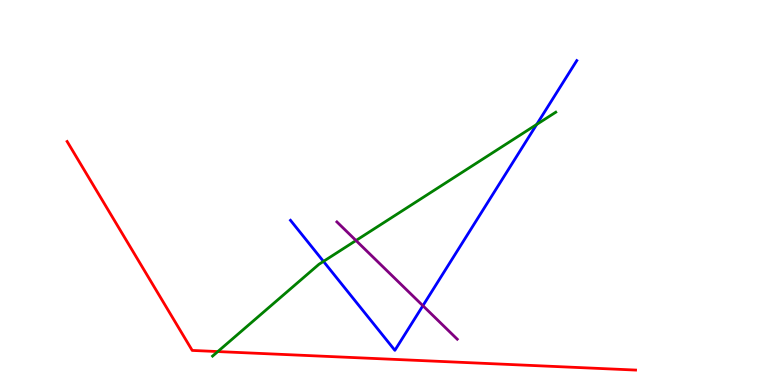[{'lines': ['blue', 'red'], 'intersections': []}, {'lines': ['green', 'red'], 'intersections': [{'x': 2.81, 'y': 0.869}]}, {'lines': ['purple', 'red'], 'intersections': []}, {'lines': ['blue', 'green'], 'intersections': [{'x': 4.17, 'y': 3.21}, {'x': 6.92, 'y': 6.77}]}, {'lines': ['blue', 'purple'], 'intersections': [{'x': 5.46, 'y': 2.06}]}, {'lines': ['green', 'purple'], 'intersections': [{'x': 4.59, 'y': 3.75}]}]